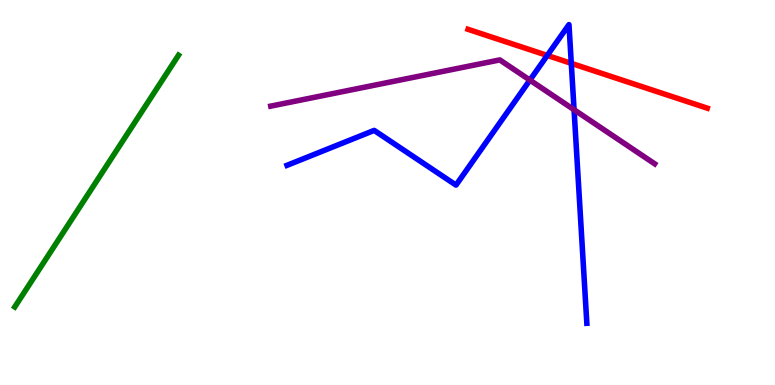[{'lines': ['blue', 'red'], 'intersections': [{'x': 7.06, 'y': 8.56}, {'x': 7.37, 'y': 8.35}]}, {'lines': ['green', 'red'], 'intersections': []}, {'lines': ['purple', 'red'], 'intersections': []}, {'lines': ['blue', 'green'], 'intersections': []}, {'lines': ['blue', 'purple'], 'intersections': [{'x': 6.84, 'y': 7.92}, {'x': 7.41, 'y': 7.15}]}, {'lines': ['green', 'purple'], 'intersections': []}]